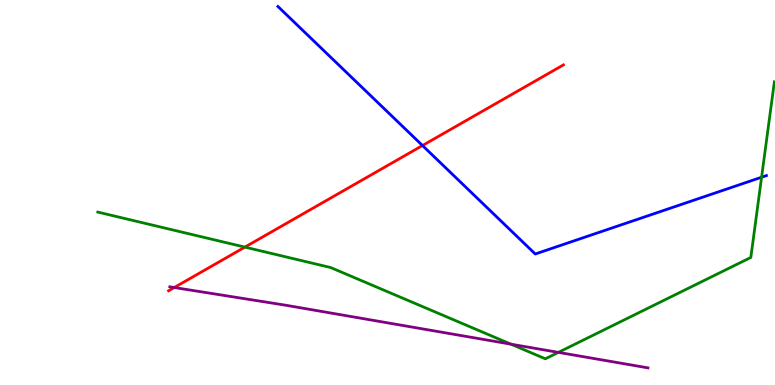[{'lines': ['blue', 'red'], 'intersections': [{'x': 5.45, 'y': 6.22}]}, {'lines': ['green', 'red'], 'intersections': [{'x': 3.16, 'y': 3.58}]}, {'lines': ['purple', 'red'], 'intersections': [{'x': 2.25, 'y': 2.53}]}, {'lines': ['blue', 'green'], 'intersections': [{'x': 9.83, 'y': 5.4}]}, {'lines': ['blue', 'purple'], 'intersections': []}, {'lines': ['green', 'purple'], 'intersections': [{'x': 6.59, 'y': 1.06}, {'x': 7.2, 'y': 0.847}]}]